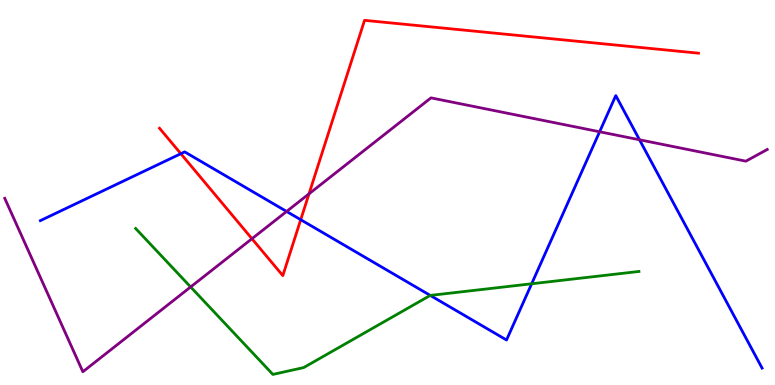[{'lines': ['blue', 'red'], 'intersections': [{'x': 2.33, 'y': 6.01}, {'x': 3.88, 'y': 4.29}]}, {'lines': ['green', 'red'], 'intersections': []}, {'lines': ['purple', 'red'], 'intersections': [{'x': 3.25, 'y': 3.8}, {'x': 3.99, 'y': 4.97}]}, {'lines': ['blue', 'green'], 'intersections': [{'x': 5.55, 'y': 2.33}, {'x': 6.86, 'y': 2.63}]}, {'lines': ['blue', 'purple'], 'intersections': [{'x': 3.7, 'y': 4.51}, {'x': 7.74, 'y': 6.58}, {'x': 8.25, 'y': 6.37}]}, {'lines': ['green', 'purple'], 'intersections': [{'x': 2.46, 'y': 2.55}]}]